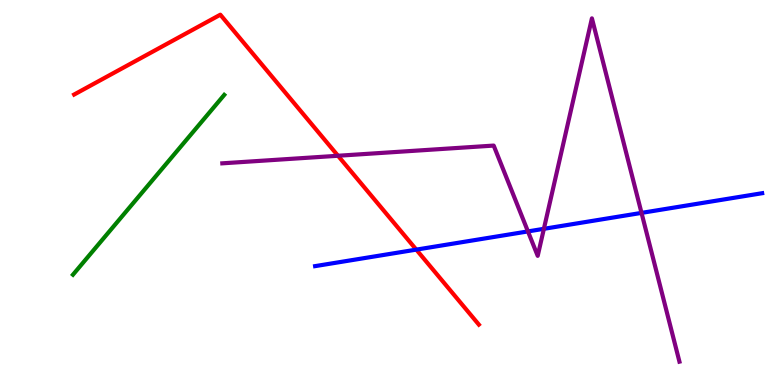[{'lines': ['blue', 'red'], 'intersections': [{'x': 5.37, 'y': 3.52}]}, {'lines': ['green', 'red'], 'intersections': []}, {'lines': ['purple', 'red'], 'intersections': [{'x': 4.36, 'y': 5.95}]}, {'lines': ['blue', 'green'], 'intersections': []}, {'lines': ['blue', 'purple'], 'intersections': [{'x': 6.81, 'y': 3.99}, {'x': 7.02, 'y': 4.06}, {'x': 8.28, 'y': 4.47}]}, {'lines': ['green', 'purple'], 'intersections': []}]